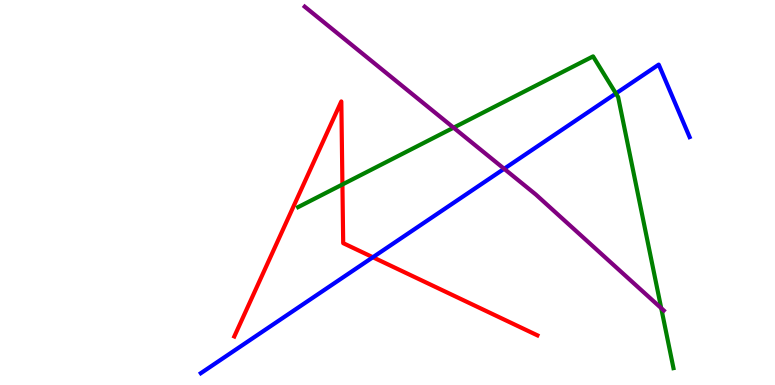[{'lines': ['blue', 'red'], 'intersections': [{'x': 4.81, 'y': 3.32}]}, {'lines': ['green', 'red'], 'intersections': [{'x': 4.42, 'y': 5.21}]}, {'lines': ['purple', 'red'], 'intersections': []}, {'lines': ['blue', 'green'], 'intersections': [{'x': 7.95, 'y': 7.57}]}, {'lines': ['blue', 'purple'], 'intersections': [{'x': 6.51, 'y': 5.62}]}, {'lines': ['green', 'purple'], 'intersections': [{'x': 5.85, 'y': 6.68}, {'x': 8.53, 'y': 2.0}]}]